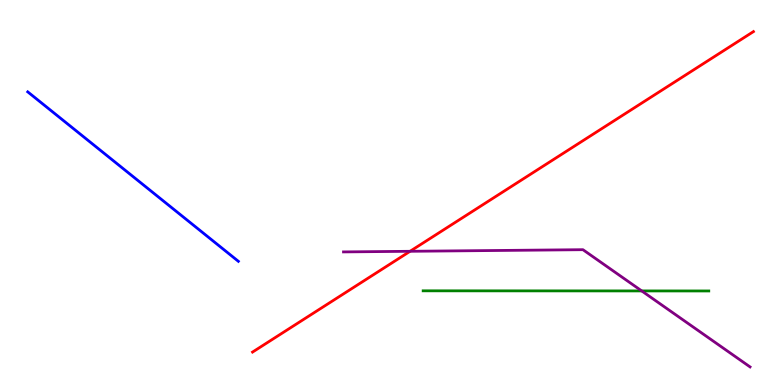[{'lines': ['blue', 'red'], 'intersections': []}, {'lines': ['green', 'red'], 'intersections': []}, {'lines': ['purple', 'red'], 'intersections': [{'x': 5.29, 'y': 3.47}]}, {'lines': ['blue', 'green'], 'intersections': []}, {'lines': ['blue', 'purple'], 'intersections': []}, {'lines': ['green', 'purple'], 'intersections': [{'x': 8.28, 'y': 2.44}]}]